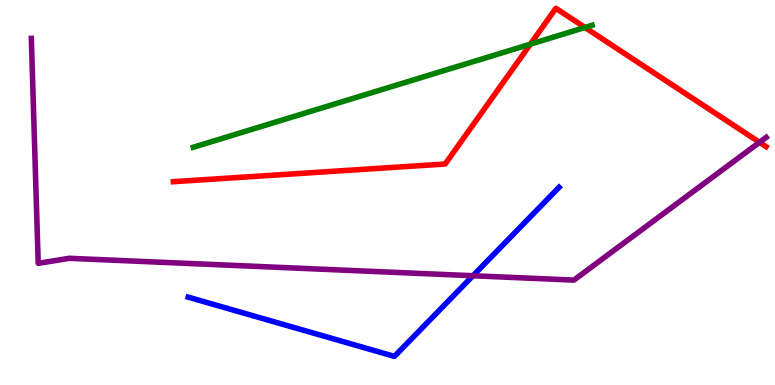[{'lines': ['blue', 'red'], 'intersections': []}, {'lines': ['green', 'red'], 'intersections': [{'x': 6.84, 'y': 8.85}, {'x': 7.55, 'y': 9.29}]}, {'lines': ['purple', 'red'], 'intersections': [{'x': 9.8, 'y': 6.3}]}, {'lines': ['blue', 'green'], 'intersections': []}, {'lines': ['blue', 'purple'], 'intersections': [{'x': 6.1, 'y': 2.84}]}, {'lines': ['green', 'purple'], 'intersections': []}]